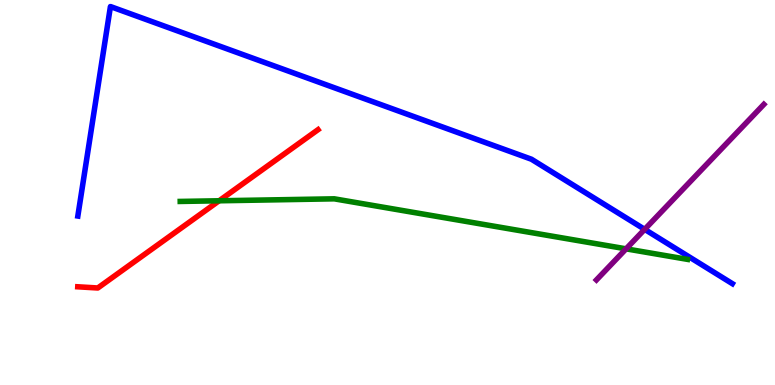[{'lines': ['blue', 'red'], 'intersections': []}, {'lines': ['green', 'red'], 'intersections': [{'x': 2.83, 'y': 4.78}]}, {'lines': ['purple', 'red'], 'intersections': []}, {'lines': ['blue', 'green'], 'intersections': []}, {'lines': ['blue', 'purple'], 'intersections': [{'x': 8.32, 'y': 4.04}]}, {'lines': ['green', 'purple'], 'intersections': [{'x': 8.08, 'y': 3.54}]}]